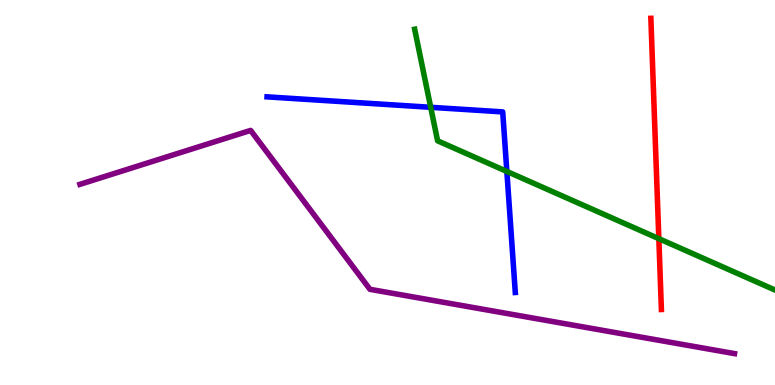[{'lines': ['blue', 'red'], 'intersections': []}, {'lines': ['green', 'red'], 'intersections': [{'x': 8.5, 'y': 3.8}]}, {'lines': ['purple', 'red'], 'intersections': []}, {'lines': ['blue', 'green'], 'intersections': [{'x': 5.56, 'y': 7.21}, {'x': 6.54, 'y': 5.55}]}, {'lines': ['blue', 'purple'], 'intersections': []}, {'lines': ['green', 'purple'], 'intersections': []}]